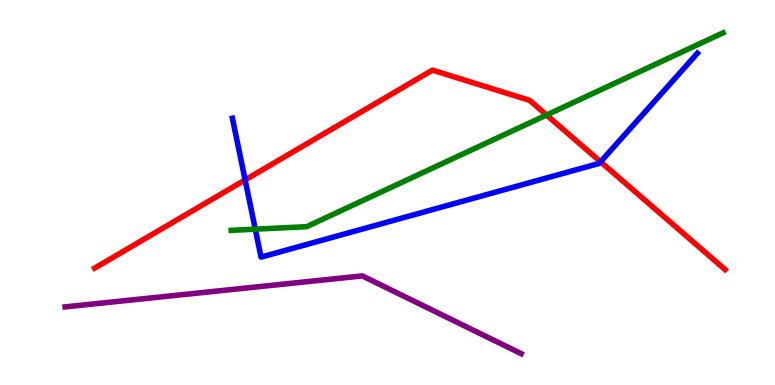[{'lines': ['blue', 'red'], 'intersections': [{'x': 3.16, 'y': 5.33}, {'x': 7.75, 'y': 5.8}]}, {'lines': ['green', 'red'], 'intersections': [{'x': 7.05, 'y': 7.01}]}, {'lines': ['purple', 'red'], 'intersections': []}, {'lines': ['blue', 'green'], 'intersections': [{'x': 3.29, 'y': 4.05}]}, {'lines': ['blue', 'purple'], 'intersections': []}, {'lines': ['green', 'purple'], 'intersections': []}]